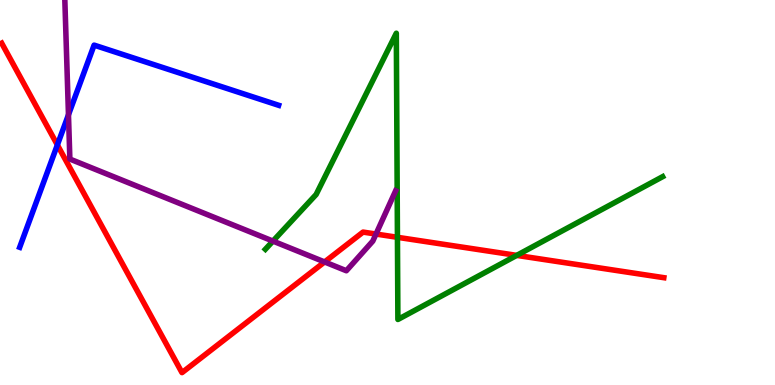[{'lines': ['blue', 'red'], 'intersections': [{'x': 0.74, 'y': 6.24}]}, {'lines': ['green', 'red'], 'intersections': [{'x': 5.13, 'y': 3.84}, {'x': 6.67, 'y': 3.37}]}, {'lines': ['purple', 'red'], 'intersections': [{'x': 4.19, 'y': 3.2}, {'x': 4.85, 'y': 3.92}]}, {'lines': ['blue', 'green'], 'intersections': []}, {'lines': ['blue', 'purple'], 'intersections': [{'x': 0.883, 'y': 7.02}]}, {'lines': ['green', 'purple'], 'intersections': [{'x': 3.52, 'y': 3.74}]}]